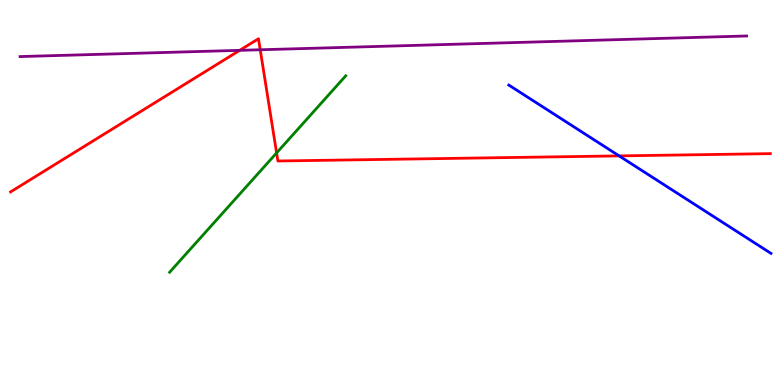[{'lines': ['blue', 'red'], 'intersections': [{'x': 7.99, 'y': 5.95}]}, {'lines': ['green', 'red'], 'intersections': [{'x': 3.57, 'y': 6.03}]}, {'lines': ['purple', 'red'], 'intersections': [{'x': 3.09, 'y': 8.69}, {'x': 3.36, 'y': 8.71}]}, {'lines': ['blue', 'green'], 'intersections': []}, {'lines': ['blue', 'purple'], 'intersections': []}, {'lines': ['green', 'purple'], 'intersections': []}]